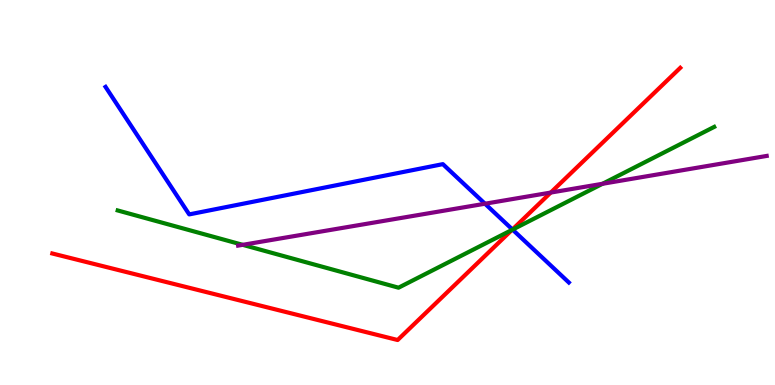[{'lines': ['blue', 'red'], 'intersections': [{'x': 6.61, 'y': 4.04}]}, {'lines': ['green', 'red'], 'intersections': [{'x': 6.61, 'y': 4.03}]}, {'lines': ['purple', 'red'], 'intersections': [{'x': 7.11, 'y': 5.0}]}, {'lines': ['blue', 'green'], 'intersections': [{'x': 6.61, 'y': 4.04}]}, {'lines': ['blue', 'purple'], 'intersections': [{'x': 6.26, 'y': 4.71}]}, {'lines': ['green', 'purple'], 'intersections': [{'x': 3.13, 'y': 3.64}, {'x': 7.77, 'y': 5.23}]}]